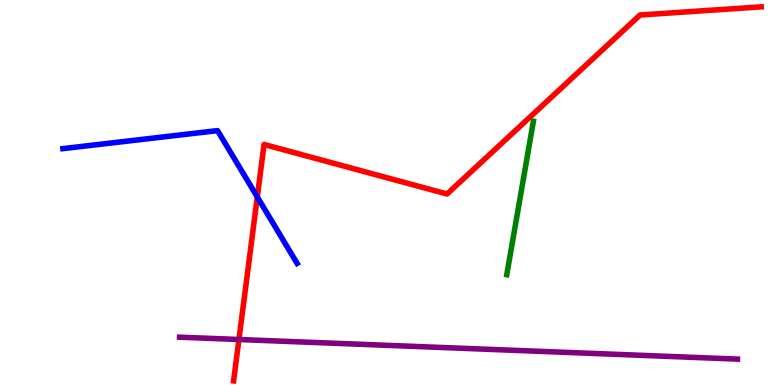[{'lines': ['blue', 'red'], 'intersections': [{'x': 3.32, 'y': 4.88}]}, {'lines': ['green', 'red'], 'intersections': []}, {'lines': ['purple', 'red'], 'intersections': [{'x': 3.08, 'y': 1.18}]}, {'lines': ['blue', 'green'], 'intersections': []}, {'lines': ['blue', 'purple'], 'intersections': []}, {'lines': ['green', 'purple'], 'intersections': []}]